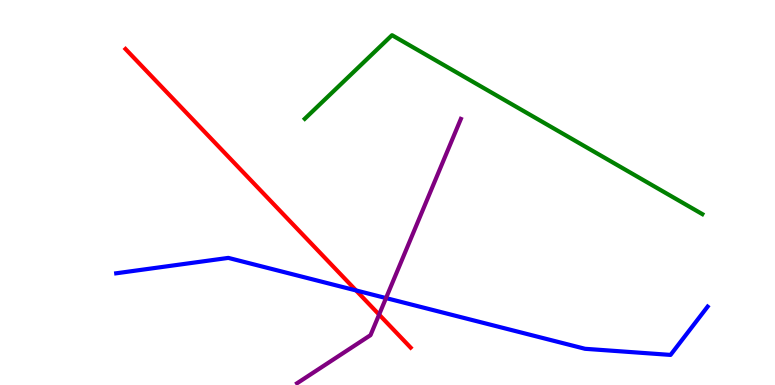[{'lines': ['blue', 'red'], 'intersections': [{'x': 4.59, 'y': 2.46}]}, {'lines': ['green', 'red'], 'intersections': []}, {'lines': ['purple', 'red'], 'intersections': [{'x': 4.89, 'y': 1.83}]}, {'lines': ['blue', 'green'], 'intersections': []}, {'lines': ['blue', 'purple'], 'intersections': [{'x': 4.98, 'y': 2.26}]}, {'lines': ['green', 'purple'], 'intersections': []}]